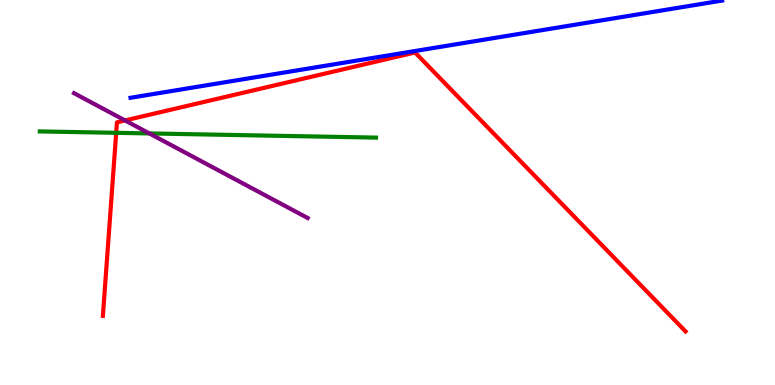[{'lines': ['blue', 'red'], 'intersections': []}, {'lines': ['green', 'red'], 'intersections': [{'x': 1.5, 'y': 6.55}]}, {'lines': ['purple', 'red'], 'intersections': [{'x': 1.61, 'y': 6.87}]}, {'lines': ['blue', 'green'], 'intersections': []}, {'lines': ['blue', 'purple'], 'intersections': []}, {'lines': ['green', 'purple'], 'intersections': [{'x': 1.93, 'y': 6.53}]}]